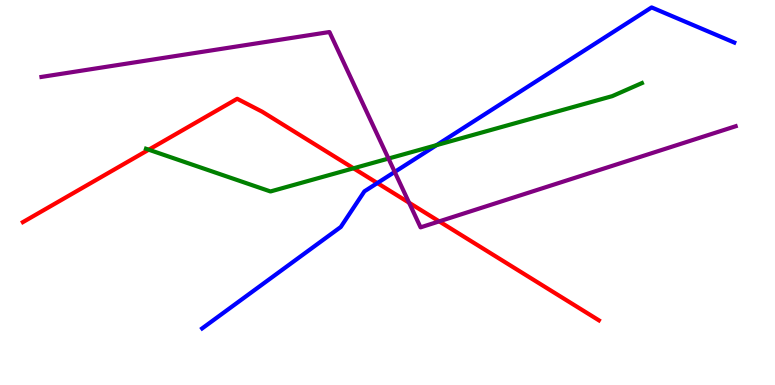[{'lines': ['blue', 'red'], 'intersections': [{'x': 4.87, 'y': 5.25}]}, {'lines': ['green', 'red'], 'intersections': [{'x': 1.92, 'y': 6.11}, {'x': 4.56, 'y': 5.63}]}, {'lines': ['purple', 'red'], 'intersections': [{'x': 5.28, 'y': 4.73}, {'x': 5.67, 'y': 4.25}]}, {'lines': ['blue', 'green'], 'intersections': [{'x': 5.63, 'y': 6.23}]}, {'lines': ['blue', 'purple'], 'intersections': [{'x': 5.09, 'y': 5.53}]}, {'lines': ['green', 'purple'], 'intersections': [{'x': 5.01, 'y': 5.88}]}]